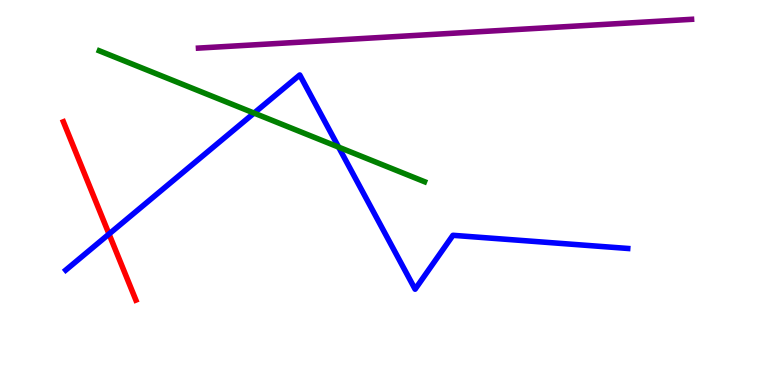[{'lines': ['blue', 'red'], 'intersections': [{'x': 1.41, 'y': 3.92}]}, {'lines': ['green', 'red'], 'intersections': []}, {'lines': ['purple', 'red'], 'intersections': []}, {'lines': ['blue', 'green'], 'intersections': [{'x': 3.28, 'y': 7.06}, {'x': 4.37, 'y': 6.18}]}, {'lines': ['blue', 'purple'], 'intersections': []}, {'lines': ['green', 'purple'], 'intersections': []}]